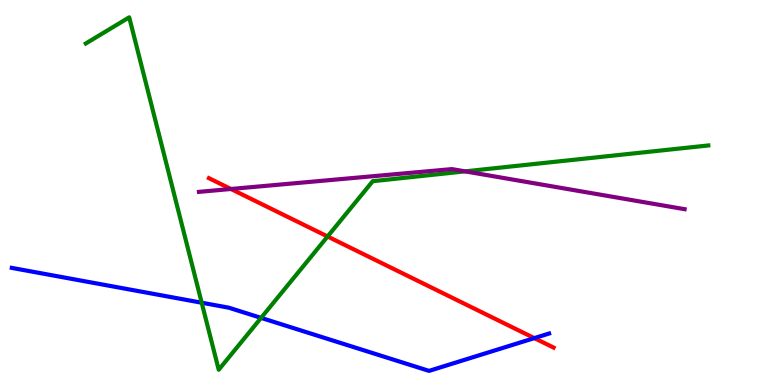[{'lines': ['blue', 'red'], 'intersections': [{'x': 6.89, 'y': 1.22}]}, {'lines': ['green', 'red'], 'intersections': [{'x': 4.23, 'y': 3.86}]}, {'lines': ['purple', 'red'], 'intersections': [{'x': 2.98, 'y': 5.09}]}, {'lines': ['blue', 'green'], 'intersections': [{'x': 2.6, 'y': 2.14}, {'x': 3.37, 'y': 1.74}]}, {'lines': ['blue', 'purple'], 'intersections': []}, {'lines': ['green', 'purple'], 'intersections': [{'x': 6.0, 'y': 5.55}]}]